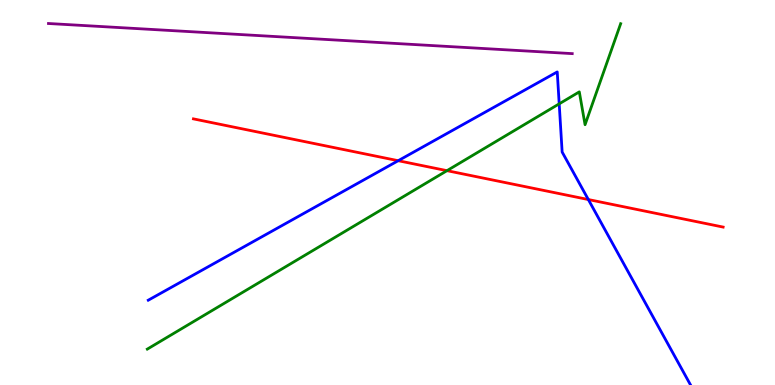[{'lines': ['blue', 'red'], 'intersections': [{'x': 5.14, 'y': 5.83}, {'x': 7.59, 'y': 4.82}]}, {'lines': ['green', 'red'], 'intersections': [{'x': 5.77, 'y': 5.57}]}, {'lines': ['purple', 'red'], 'intersections': []}, {'lines': ['blue', 'green'], 'intersections': [{'x': 7.22, 'y': 7.3}]}, {'lines': ['blue', 'purple'], 'intersections': []}, {'lines': ['green', 'purple'], 'intersections': []}]